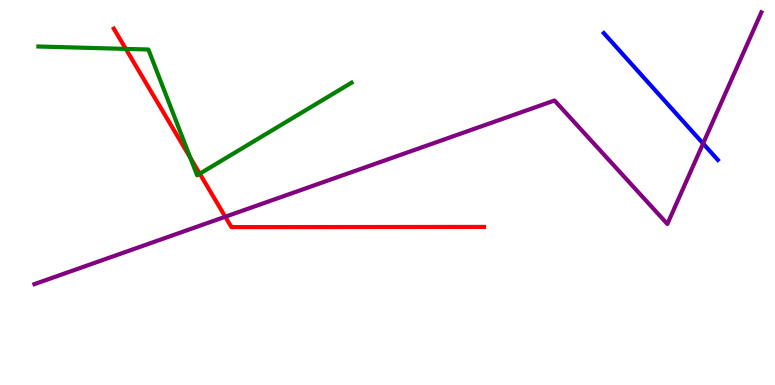[{'lines': ['blue', 'red'], 'intersections': []}, {'lines': ['green', 'red'], 'intersections': [{'x': 1.62, 'y': 8.73}, {'x': 2.46, 'y': 5.9}, {'x': 2.58, 'y': 5.49}]}, {'lines': ['purple', 'red'], 'intersections': [{'x': 2.91, 'y': 4.37}]}, {'lines': ['blue', 'green'], 'intersections': []}, {'lines': ['blue', 'purple'], 'intersections': [{'x': 9.07, 'y': 6.27}]}, {'lines': ['green', 'purple'], 'intersections': []}]